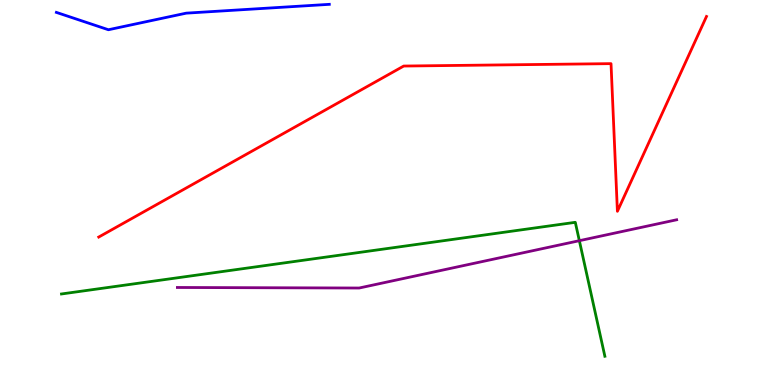[{'lines': ['blue', 'red'], 'intersections': []}, {'lines': ['green', 'red'], 'intersections': []}, {'lines': ['purple', 'red'], 'intersections': []}, {'lines': ['blue', 'green'], 'intersections': []}, {'lines': ['blue', 'purple'], 'intersections': []}, {'lines': ['green', 'purple'], 'intersections': [{'x': 7.48, 'y': 3.75}]}]